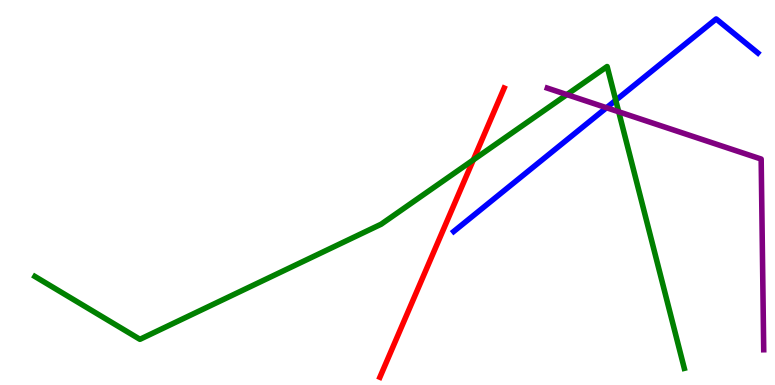[{'lines': ['blue', 'red'], 'intersections': []}, {'lines': ['green', 'red'], 'intersections': [{'x': 6.11, 'y': 5.85}]}, {'lines': ['purple', 'red'], 'intersections': []}, {'lines': ['blue', 'green'], 'intersections': [{'x': 7.95, 'y': 7.4}]}, {'lines': ['blue', 'purple'], 'intersections': [{'x': 7.83, 'y': 7.2}]}, {'lines': ['green', 'purple'], 'intersections': [{'x': 7.31, 'y': 7.54}, {'x': 7.98, 'y': 7.1}]}]